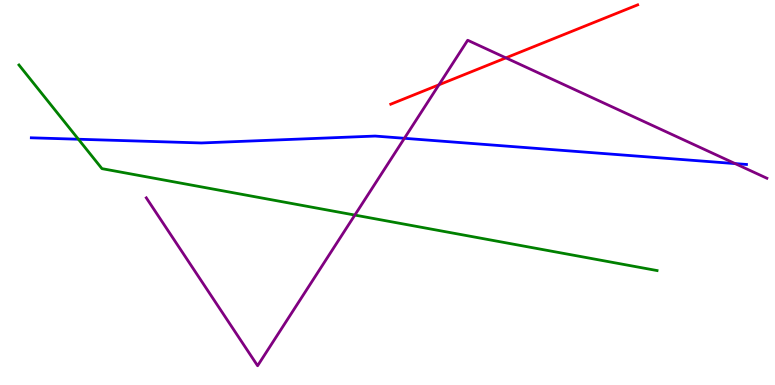[{'lines': ['blue', 'red'], 'intersections': []}, {'lines': ['green', 'red'], 'intersections': []}, {'lines': ['purple', 'red'], 'intersections': [{'x': 5.66, 'y': 7.8}, {'x': 6.53, 'y': 8.5}]}, {'lines': ['blue', 'green'], 'intersections': [{'x': 1.01, 'y': 6.38}]}, {'lines': ['blue', 'purple'], 'intersections': [{'x': 5.22, 'y': 6.41}, {'x': 9.49, 'y': 5.75}]}, {'lines': ['green', 'purple'], 'intersections': [{'x': 4.58, 'y': 4.41}]}]